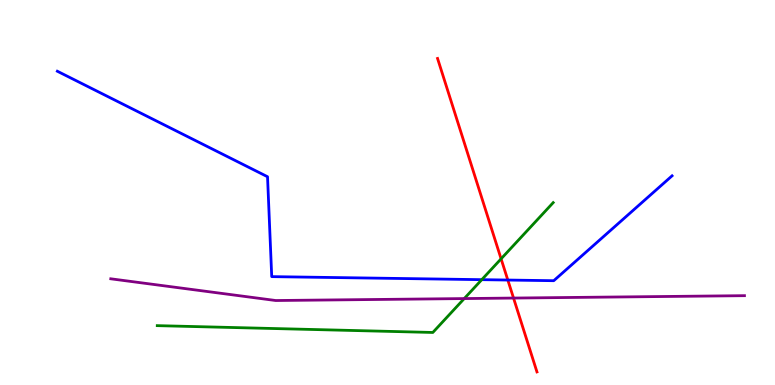[{'lines': ['blue', 'red'], 'intersections': [{'x': 6.55, 'y': 2.73}]}, {'lines': ['green', 'red'], 'intersections': [{'x': 6.47, 'y': 3.28}]}, {'lines': ['purple', 'red'], 'intersections': [{'x': 6.63, 'y': 2.26}]}, {'lines': ['blue', 'green'], 'intersections': [{'x': 6.22, 'y': 2.74}]}, {'lines': ['blue', 'purple'], 'intersections': []}, {'lines': ['green', 'purple'], 'intersections': [{'x': 5.99, 'y': 2.24}]}]